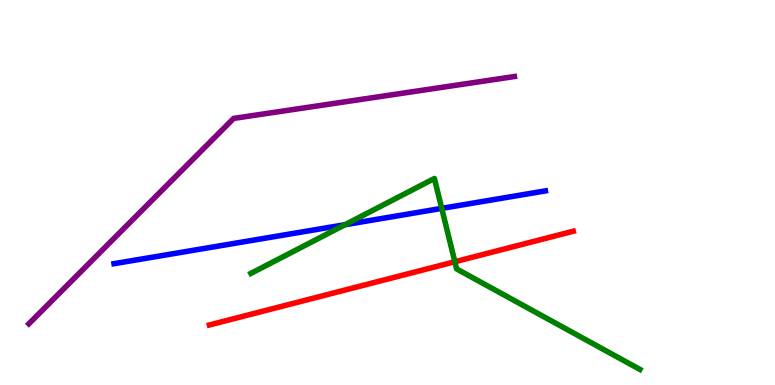[{'lines': ['blue', 'red'], 'intersections': []}, {'lines': ['green', 'red'], 'intersections': [{'x': 5.87, 'y': 3.2}]}, {'lines': ['purple', 'red'], 'intersections': []}, {'lines': ['blue', 'green'], 'intersections': [{'x': 4.45, 'y': 4.16}, {'x': 5.7, 'y': 4.59}]}, {'lines': ['blue', 'purple'], 'intersections': []}, {'lines': ['green', 'purple'], 'intersections': []}]